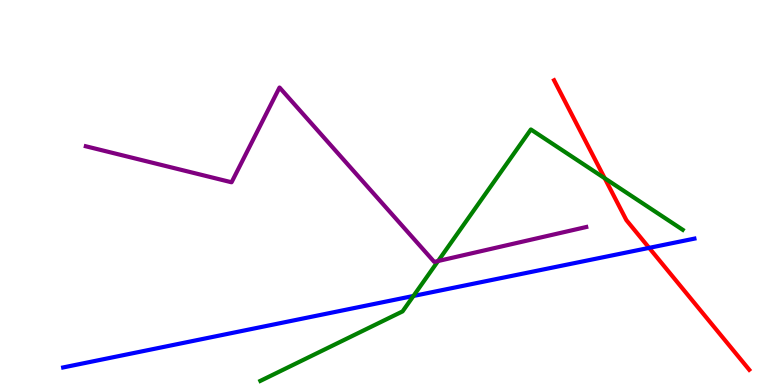[{'lines': ['blue', 'red'], 'intersections': [{'x': 8.38, 'y': 3.56}]}, {'lines': ['green', 'red'], 'intersections': [{'x': 7.8, 'y': 5.37}]}, {'lines': ['purple', 'red'], 'intersections': []}, {'lines': ['blue', 'green'], 'intersections': [{'x': 5.33, 'y': 2.31}]}, {'lines': ['blue', 'purple'], 'intersections': []}, {'lines': ['green', 'purple'], 'intersections': [{'x': 5.65, 'y': 3.22}]}]